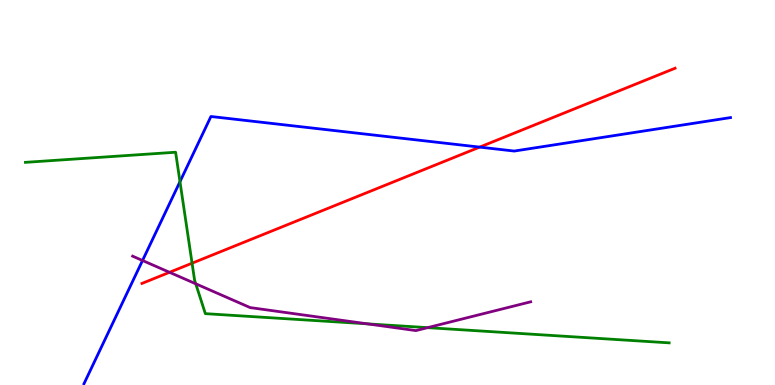[{'lines': ['blue', 'red'], 'intersections': [{'x': 6.19, 'y': 6.18}]}, {'lines': ['green', 'red'], 'intersections': [{'x': 2.48, 'y': 3.16}]}, {'lines': ['purple', 'red'], 'intersections': [{'x': 2.19, 'y': 2.93}]}, {'lines': ['blue', 'green'], 'intersections': [{'x': 2.32, 'y': 5.28}]}, {'lines': ['blue', 'purple'], 'intersections': [{'x': 1.84, 'y': 3.23}]}, {'lines': ['green', 'purple'], 'intersections': [{'x': 2.53, 'y': 2.63}, {'x': 4.74, 'y': 1.59}, {'x': 5.52, 'y': 1.49}]}]